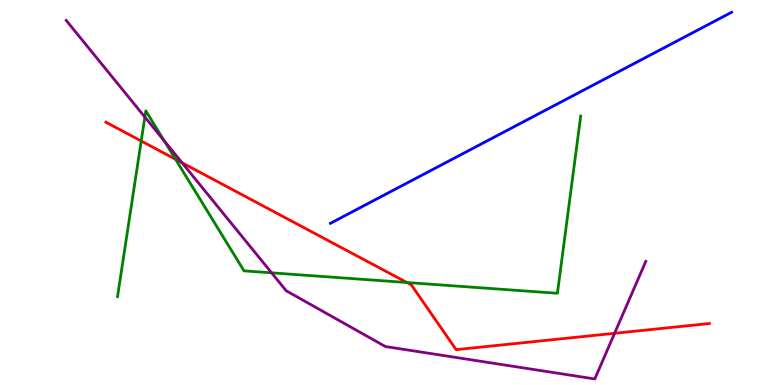[{'lines': ['blue', 'red'], 'intersections': []}, {'lines': ['green', 'red'], 'intersections': [{'x': 1.82, 'y': 6.34}, {'x': 2.27, 'y': 5.86}, {'x': 5.25, 'y': 2.66}]}, {'lines': ['purple', 'red'], 'intersections': [{'x': 2.35, 'y': 5.77}, {'x': 7.93, 'y': 1.34}]}, {'lines': ['blue', 'green'], 'intersections': []}, {'lines': ['blue', 'purple'], 'intersections': []}, {'lines': ['green', 'purple'], 'intersections': [{'x': 1.87, 'y': 6.96}, {'x': 2.12, 'y': 6.34}, {'x': 3.5, 'y': 2.91}]}]